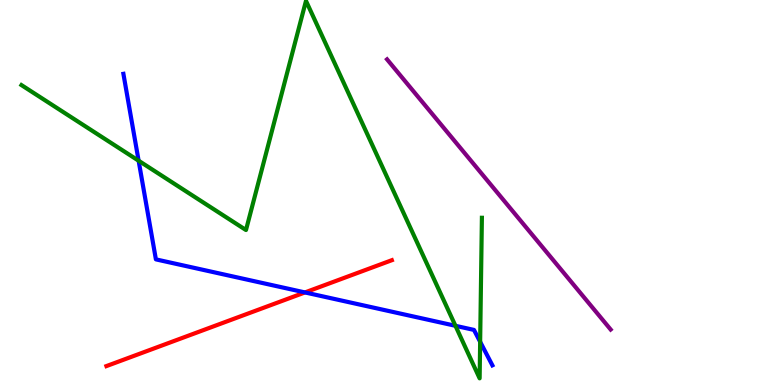[{'lines': ['blue', 'red'], 'intersections': [{'x': 3.93, 'y': 2.4}]}, {'lines': ['green', 'red'], 'intersections': []}, {'lines': ['purple', 'red'], 'intersections': []}, {'lines': ['blue', 'green'], 'intersections': [{'x': 1.79, 'y': 5.83}, {'x': 5.88, 'y': 1.54}, {'x': 6.2, 'y': 1.12}]}, {'lines': ['blue', 'purple'], 'intersections': []}, {'lines': ['green', 'purple'], 'intersections': []}]